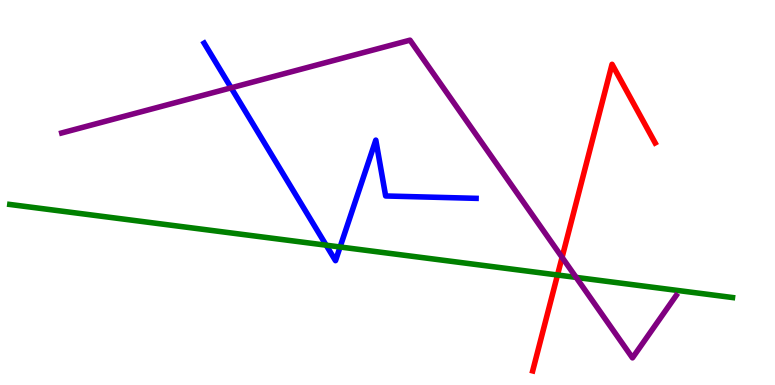[{'lines': ['blue', 'red'], 'intersections': []}, {'lines': ['green', 'red'], 'intersections': [{'x': 7.19, 'y': 2.86}]}, {'lines': ['purple', 'red'], 'intersections': [{'x': 7.25, 'y': 3.32}]}, {'lines': ['blue', 'green'], 'intersections': [{'x': 4.21, 'y': 3.63}, {'x': 4.39, 'y': 3.58}]}, {'lines': ['blue', 'purple'], 'intersections': [{'x': 2.98, 'y': 7.72}]}, {'lines': ['green', 'purple'], 'intersections': [{'x': 7.43, 'y': 2.8}]}]